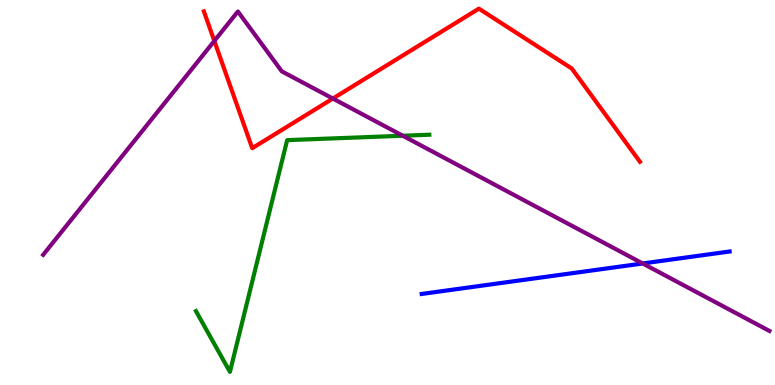[{'lines': ['blue', 'red'], 'intersections': []}, {'lines': ['green', 'red'], 'intersections': []}, {'lines': ['purple', 'red'], 'intersections': [{'x': 2.77, 'y': 8.94}, {'x': 4.3, 'y': 7.44}]}, {'lines': ['blue', 'green'], 'intersections': []}, {'lines': ['blue', 'purple'], 'intersections': [{'x': 8.29, 'y': 3.16}]}, {'lines': ['green', 'purple'], 'intersections': [{'x': 5.2, 'y': 6.47}]}]